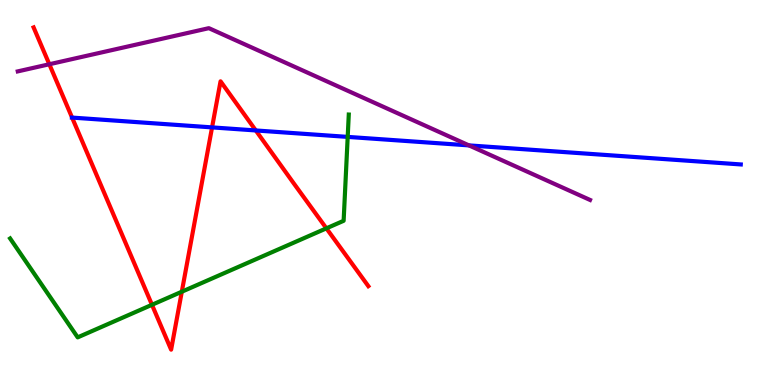[{'lines': ['blue', 'red'], 'intersections': [{'x': 0.93, 'y': 6.95}, {'x': 2.74, 'y': 6.69}, {'x': 3.3, 'y': 6.61}]}, {'lines': ['green', 'red'], 'intersections': [{'x': 1.96, 'y': 2.08}, {'x': 2.35, 'y': 2.42}, {'x': 4.21, 'y': 4.07}]}, {'lines': ['purple', 'red'], 'intersections': [{'x': 0.636, 'y': 8.33}]}, {'lines': ['blue', 'green'], 'intersections': [{'x': 4.49, 'y': 6.44}]}, {'lines': ['blue', 'purple'], 'intersections': [{'x': 6.05, 'y': 6.22}]}, {'lines': ['green', 'purple'], 'intersections': []}]